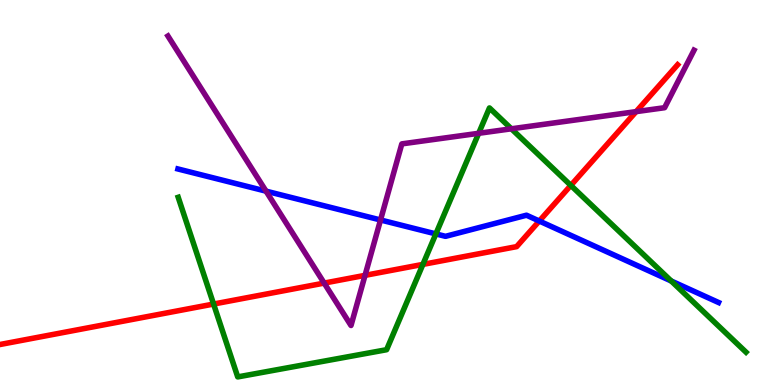[{'lines': ['blue', 'red'], 'intersections': [{'x': 6.96, 'y': 4.26}]}, {'lines': ['green', 'red'], 'intersections': [{'x': 2.76, 'y': 2.1}, {'x': 5.46, 'y': 3.13}, {'x': 7.37, 'y': 5.18}]}, {'lines': ['purple', 'red'], 'intersections': [{'x': 4.18, 'y': 2.65}, {'x': 4.71, 'y': 2.85}, {'x': 8.21, 'y': 7.1}]}, {'lines': ['blue', 'green'], 'intersections': [{'x': 5.62, 'y': 3.92}, {'x': 8.66, 'y': 2.7}]}, {'lines': ['blue', 'purple'], 'intersections': [{'x': 3.43, 'y': 5.04}, {'x': 4.91, 'y': 4.29}]}, {'lines': ['green', 'purple'], 'intersections': [{'x': 6.18, 'y': 6.54}, {'x': 6.6, 'y': 6.65}]}]